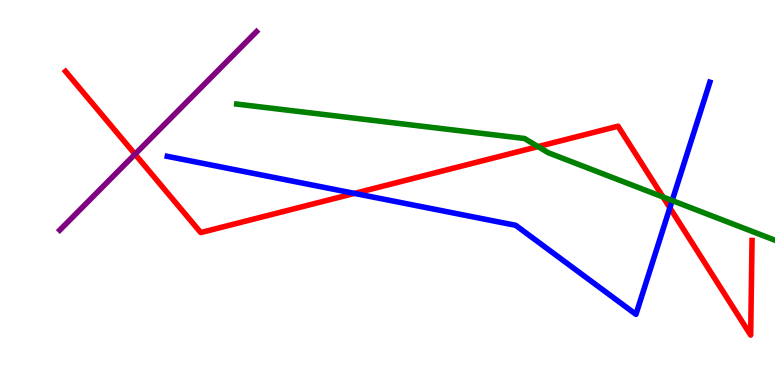[{'lines': ['blue', 'red'], 'intersections': [{'x': 4.57, 'y': 4.98}, {'x': 8.64, 'y': 4.6}]}, {'lines': ['green', 'red'], 'intersections': [{'x': 6.94, 'y': 6.19}, {'x': 8.55, 'y': 4.88}]}, {'lines': ['purple', 'red'], 'intersections': [{'x': 1.74, 'y': 5.99}]}, {'lines': ['blue', 'green'], 'intersections': [{'x': 8.67, 'y': 4.79}]}, {'lines': ['blue', 'purple'], 'intersections': []}, {'lines': ['green', 'purple'], 'intersections': []}]